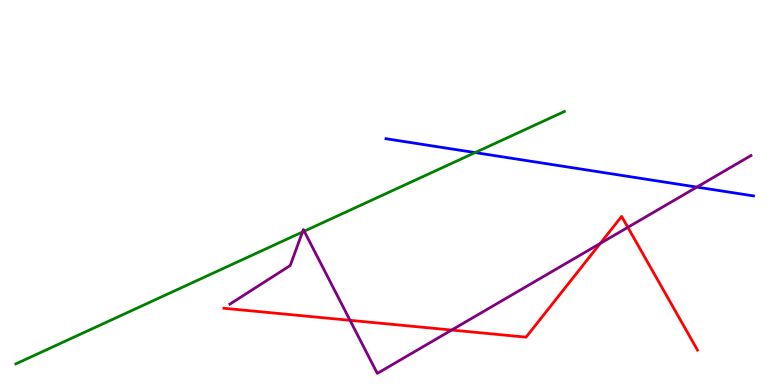[{'lines': ['blue', 'red'], 'intersections': []}, {'lines': ['green', 'red'], 'intersections': []}, {'lines': ['purple', 'red'], 'intersections': [{'x': 4.52, 'y': 1.68}, {'x': 5.83, 'y': 1.43}, {'x': 7.75, 'y': 3.68}, {'x': 8.1, 'y': 4.1}]}, {'lines': ['blue', 'green'], 'intersections': [{'x': 6.13, 'y': 6.04}]}, {'lines': ['blue', 'purple'], 'intersections': [{'x': 8.99, 'y': 5.14}]}, {'lines': ['green', 'purple'], 'intersections': [{'x': 3.9, 'y': 3.97}, {'x': 3.93, 'y': 3.99}]}]